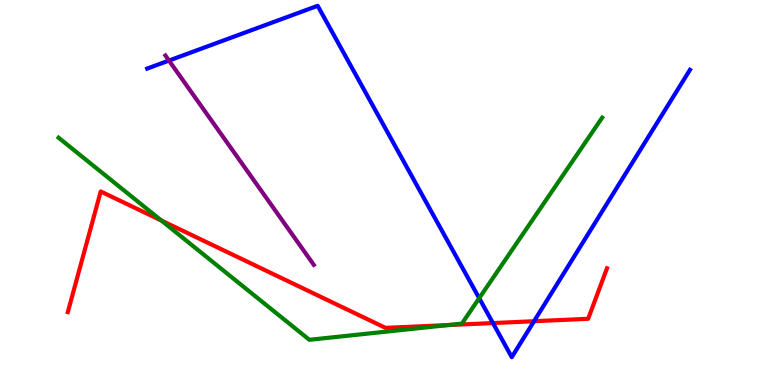[{'lines': ['blue', 'red'], 'intersections': [{'x': 6.36, 'y': 1.61}, {'x': 6.89, 'y': 1.66}]}, {'lines': ['green', 'red'], 'intersections': [{'x': 2.08, 'y': 4.27}, {'x': 5.78, 'y': 1.56}]}, {'lines': ['purple', 'red'], 'intersections': []}, {'lines': ['blue', 'green'], 'intersections': [{'x': 6.18, 'y': 2.25}]}, {'lines': ['blue', 'purple'], 'intersections': [{'x': 2.18, 'y': 8.43}]}, {'lines': ['green', 'purple'], 'intersections': []}]